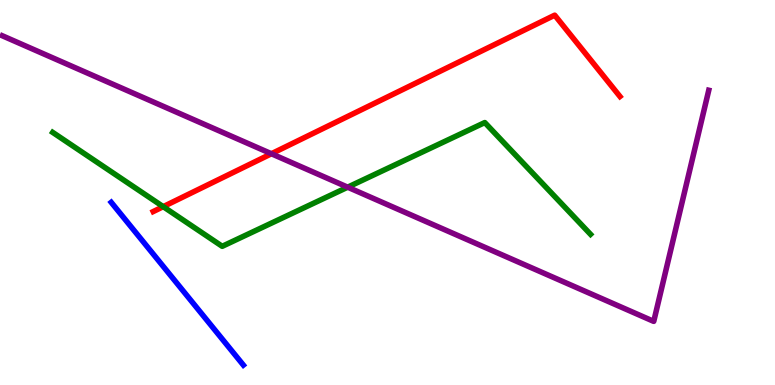[{'lines': ['blue', 'red'], 'intersections': []}, {'lines': ['green', 'red'], 'intersections': [{'x': 2.11, 'y': 4.63}]}, {'lines': ['purple', 'red'], 'intersections': [{'x': 3.5, 'y': 6.01}]}, {'lines': ['blue', 'green'], 'intersections': []}, {'lines': ['blue', 'purple'], 'intersections': []}, {'lines': ['green', 'purple'], 'intersections': [{'x': 4.49, 'y': 5.14}]}]